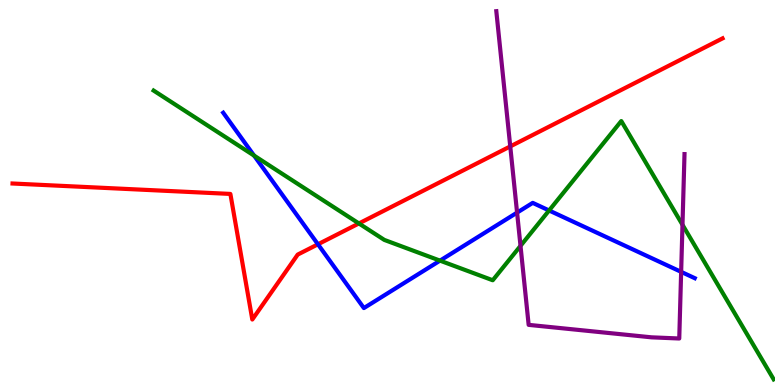[{'lines': ['blue', 'red'], 'intersections': [{'x': 4.1, 'y': 3.65}]}, {'lines': ['green', 'red'], 'intersections': [{'x': 4.63, 'y': 4.2}]}, {'lines': ['purple', 'red'], 'intersections': [{'x': 6.58, 'y': 6.2}]}, {'lines': ['blue', 'green'], 'intersections': [{'x': 3.28, 'y': 5.96}, {'x': 5.68, 'y': 3.23}, {'x': 7.08, 'y': 4.53}]}, {'lines': ['blue', 'purple'], 'intersections': [{'x': 6.67, 'y': 4.48}, {'x': 8.79, 'y': 2.94}]}, {'lines': ['green', 'purple'], 'intersections': [{'x': 6.72, 'y': 3.61}, {'x': 8.81, 'y': 4.16}]}]